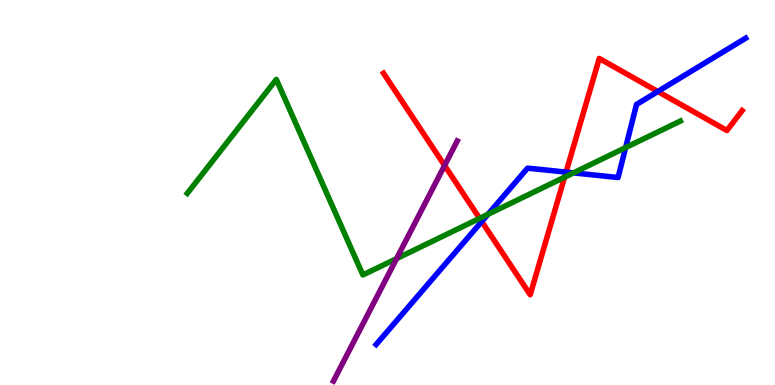[{'lines': ['blue', 'red'], 'intersections': [{'x': 6.22, 'y': 4.25}, {'x': 7.3, 'y': 5.53}, {'x': 8.49, 'y': 7.62}]}, {'lines': ['green', 'red'], 'intersections': [{'x': 6.19, 'y': 4.33}, {'x': 7.28, 'y': 5.4}]}, {'lines': ['purple', 'red'], 'intersections': [{'x': 5.74, 'y': 5.7}]}, {'lines': ['blue', 'green'], 'intersections': [{'x': 6.3, 'y': 4.43}, {'x': 7.4, 'y': 5.51}, {'x': 8.07, 'y': 6.17}]}, {'lines': ['blue', 'purple'], 'intersections': []}, {'lines': ['green', 'purple'], 'intersections': [{'x': 5.12, 'y': 3.28}]}]